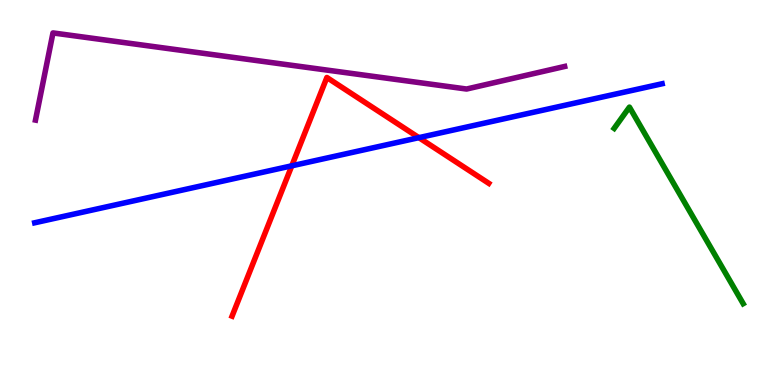[{'lines': ['blue', 'red'], 'intersections': [{'x': 3.77, 'y': 5.69}, {'x': 5.41, 'y': 6.42}]}, {'lines': ['green', 'red'], 'intersections': []}, {'lines': ['purple', 'red'], 'intersections': []}, {'lines': ['blue', 'green'], 'intersections': []}, {'lines': ['blue', 'purple'], 'intersections': []}, {'lines': ['green', 'purple'], 'intersections': []}]